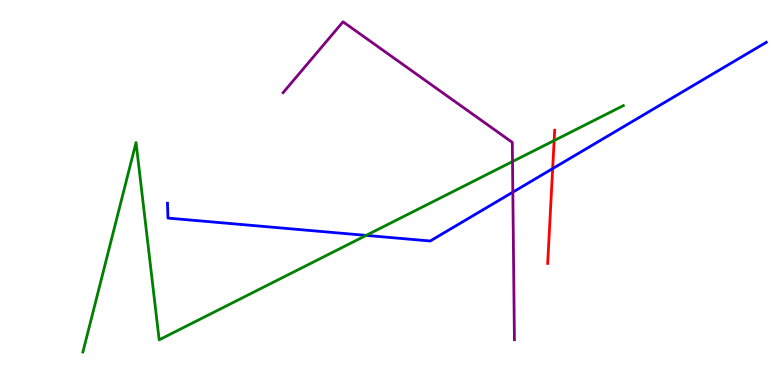[{'lines': ['blue', 'red'], 'intersections': [{'x': 7.13, 'y': 5.62}]}, {'lines': ['green', 'red'], 'intersections': [{'x': 7.15, 'y': 6.35}]}, {'lines': ['purple', 'red'], 'intersections': []}, {'lines': ['blue', 'green'], 'intersections': [{'x': 4.72, 'y': 3.89}]}, {'lines': ['blue', 'purple'], 'intersections': [{'x': 6.62, 'y': 5.01}]}, {'lines': ['green', 'purple'], 'intersections': [{'x': 6.61, 'y': 5.8}]}]